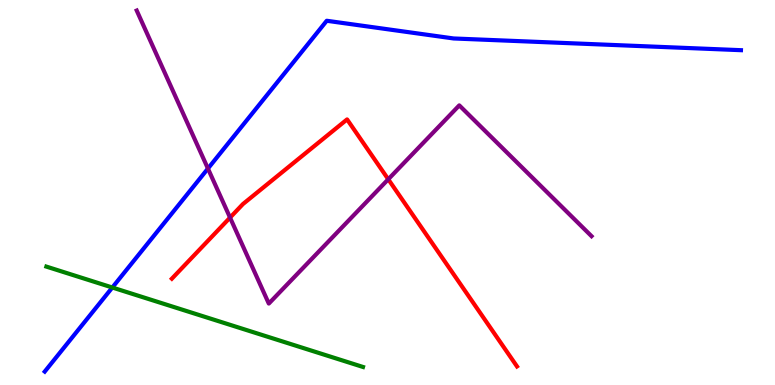[{'lines': ['blue', 'red'], 'intersections': []}, {'lines': ['green', 'red'], 'intersections': []}, {'lines': ['purple', 'red'], 'intersections': [{'x': 2.97, 'y': 4.35}, {'x': 5.01, 'y': 5.34}]}, {'lines': ['blue', 'green'], 'intersections': [{'x': 1.45, 'y': 2.53}]}, {'lines': ['blue', 'purple'], 'intersections': [{'x': 2.68, 'y': 5.62}]}, {'lines': ['green', 'purple'], 'intersections': []}]